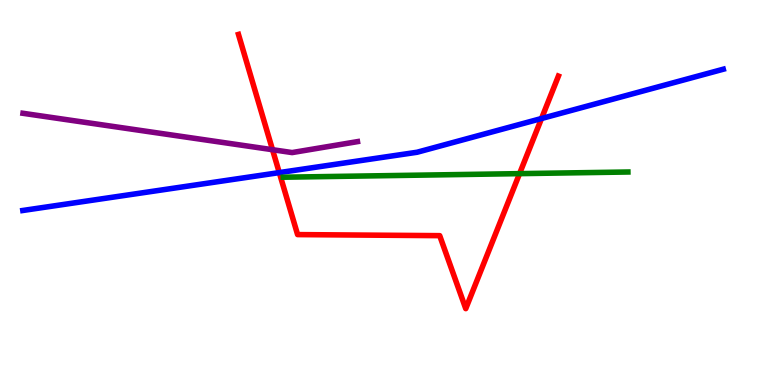[{'lines': ['blue', 'red'], 'intersections': [{'x': 3.6, 'y': 5.52}, {'x': 6.99, 'y': 6.92}]}, {'lines': ['green', 'red'], 'intersections': [{'x': 6.7, 'y': 5.49}]}, {'lines': ['purple', 'red'], 'intersections': [{'x': 3.52, 'y': 6.11}]}, {'lines': ['blue', 'green'], 'intersections': []}, {'lines': ['blue', 'purple'], 'intersections': []}, {'lines': ['green', 'purple'], 'intersections': []}]